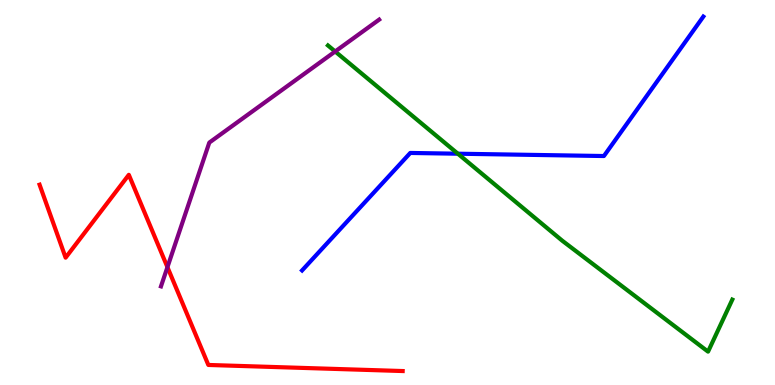[{'lines': ['blue', 'red'], 'intersections': []}, {'lines': ['green', 'red'], 'intersections': []}, {'lines': ['purple', 'red'], 'intersections': [{'x': 2.16, 'y': 3.06}]}, {'lines': ['blue', 'green'], 'intersections': [{'x': 5.91, 'y': 6.01}]}, {'lines': ['blue', 'purple'], 'intersections': []}, {'lines': ['green', 'purple'], 'intersections': [{'x': 4.32, 'y': 8.66}]}]